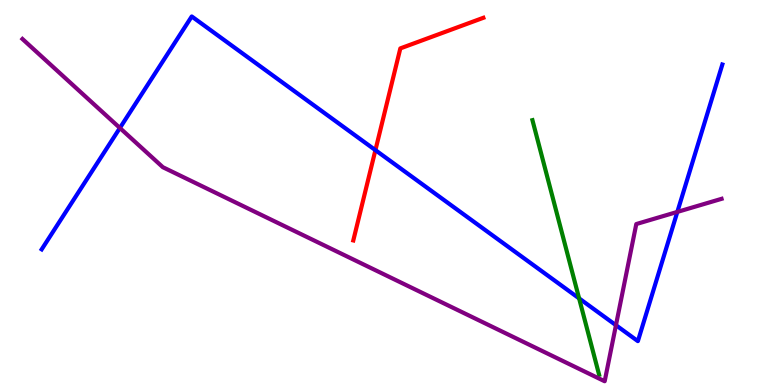[{'lines': ['blue', 'red'], 'intersections': [{'x': 4.84, 'y': 6.1}]}, {'lines': ['green', 'red'], 'intersections': []}, {'lines': ['purple', 'red'], 'intersections': []}, {'lines': ['blue', 'green'], 'intersections': [{'x': 7.47, 'y': 2.25}]}, {'lines': ['blue', 'purple'], 'intersections': [{'x': 1.55, 'y': 6.68}, {'x': 7.95, 'y': 1.55}, {'x': 8.74, 'y': 4.5}]}, {'lines': ['green', 'purple'], 'intersections': []}]